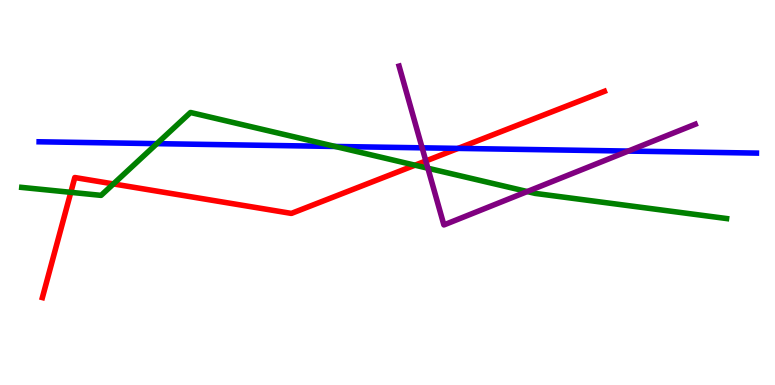[{'lines': ['blue', 'red'], 'intersections': [{'x': 5.91, 'y': 6.15}]}, {'lines': ['green', 'red'], 'intersections': [{'x': 0.914, 'y': 5.0}, {'x': 1.46, 'y': 5.22}, {'x': 5.35, 'y': 5.71}]}, {'lines': ['purple', 'red'], 'intersections': [{'x': 5.49, 'y': 5.82}]}, {'lines': ['blue', 'green'], 'intersections': [{'x': 2.02, 'y': 6.27}, {'x': 4.32, 'y': 6.2}]}, {'lines': ['blue', 'purple'], 'intersections': [{'x': 5.45, 'y': 6.16}, {'x': 8.11, 'y': 6.08}]}, {'lines': ['green', 'purple'], 'intersections': [{'x': 5.52, 'y': 5.63}, {'x': 6.8, 'y': 5.02}]}]